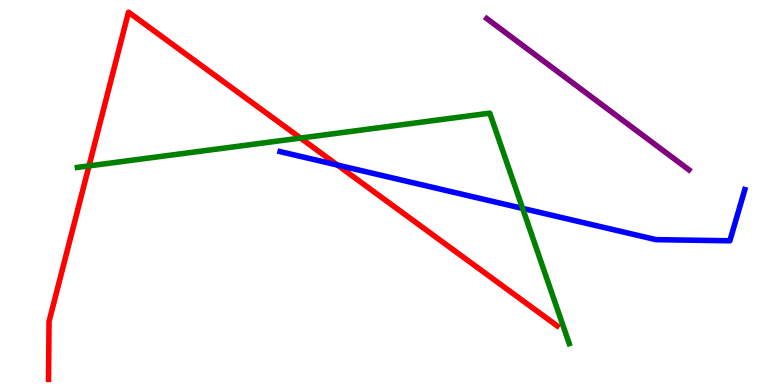[{'lines': ['blue', 'red'], 'intersections': [{'x': 4.35, 'y': 5.71}]}, {'lines': ['green', 'red'], 'intersections': [{'x': 1.15, 'y': 5.69}, {'x': 3.88, 'y': 6.41}]}, {'lines': ['purple', 'red'], 'intersections': []}, {'lines': ['blue', 'green'], 'intersections': [{'x': 6.74, 'y': 4.59}]}, {'lines': ['blue', 'purple'], 'intersections': []}, {'lines': ['green', 'purple'], 'intersections': []}]